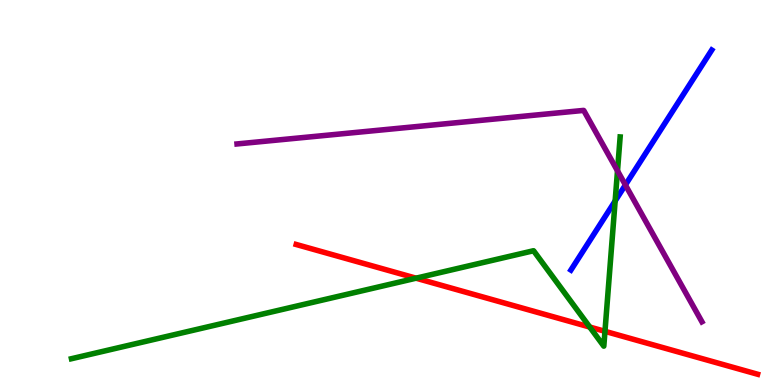[{'lines': ['blue', 'red'], 'intersections': []}, {'lines': ['green', 'red'], 'intersections': [{'x': 5.37, 'y': 2.77}, {'x': 7.61, 'y': 1.51}, {'x': 7.81, 'y': 1.39}]}, {'lines': ['purple', 'red'], 'intersections': []}, {'lines': ['blue', 'green'], 'intersections': [{'x': 7.94, 'y': 4.78}]}, {'lines': ['blue', 'purple'], 'intersections': [{'x': 8.07, 'y': 5.2}]}, {'lines': ['green', 'purple'], 'intersections': [{'x': 7.97, 'y': 5.56}]}]